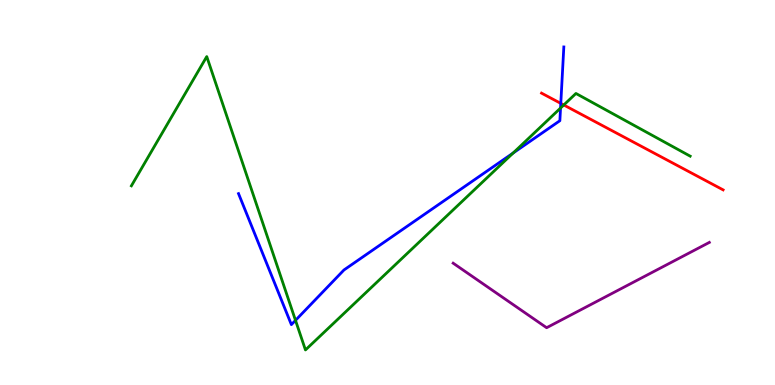[{'lines': ['blue', 'red'], 'intersections': [{'x': 7.24, 'y': 7.31}]}, {'lines': ['green', 'red'], 'intersections': [{'x': 7.27, 'y': 7.27}]}, {'lines': ['purple', 'red'], 'intersections': []}, {'lines': ['blue', 'green'], 'intersections': [{'x': 3.81, 'y': 1.68}, {'x': 6.62, 'y': 6.03}, {'x': 7.23, 'y': 7.19}]}, {'lines': ['blue', 'purple'], 'intersections': []}, {'lines': ['green', 'purple'], 'intersections': []}]